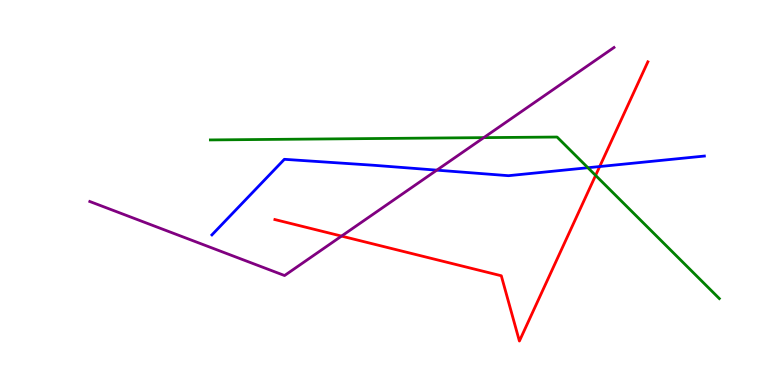[{'lines': ['blue', 'red'], 'intersections': [{'x': 7.74, 'y': 5.67}]}, {'lines': ['green', 'red'], 'intersections': [{'x': 7.69, 'y': 5.44}]}, {'lines': ['purple', 'red'], 'intersections': [{'x': 4.41, 'y': 3.87}]}, {'lines': ['blue', 'green'], 'intersections': [{'x': 7.59, 'y': 5.64}]}, {'lines': ['blue', 'purple'], 'intersections': [{'x': 5.64, 'y': 5.58}]}, {'lines': ['green', 'purple'], 'intersections': [{'x': 6.24, 'y': 6.43}]}]